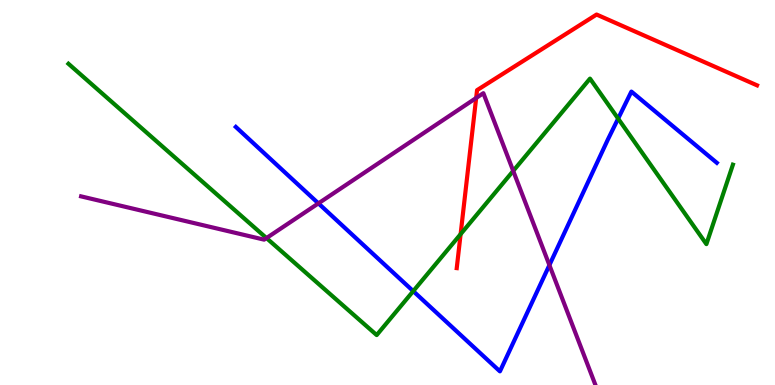[{'lines': ['blue', 'red'], 'intersections': []}, {'lines': ['green', 'red'], 'intersections': [{'x': 5.94, 'y': 3.92}]}, {'lines': ['purple', 'red'], 'intersections': [{'x': 6.14, 'y': 7.45}]}, {'lines': ['blue', 'green'], 'intersections': [{'x': 5.33, 'y': 2.44}, {'x': 7.98, 'y': 6.92}]}, {'lines': ['blue', 'purple'], 'intersections': [{'x': 4.11, 'y': 4.72}, {'x': 7.09, 'y': 3.11}]}, {'lines': ['green', 'purple'], 'intersections': [{'x': 3.44, 'y': 3.82}, {'x': 6.62, 'y': 5.56}]}]